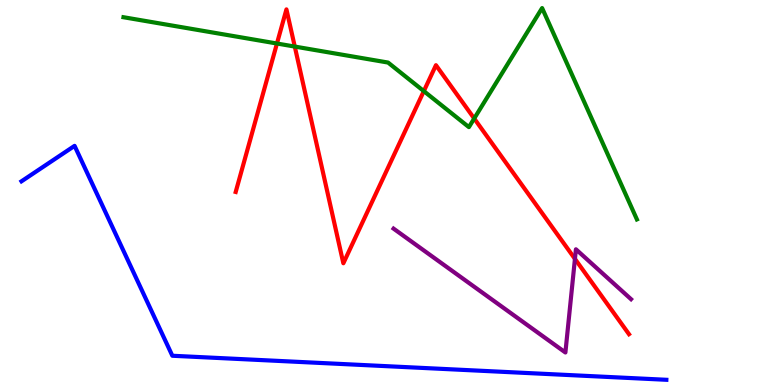[{'lines': ['blue', 'red'], 'intersections': []}, {'lines': ['green', 'red'], 'intersections': [{'x': 3.57, 'y': 8.87}, {'x': 3.8, 'y': 8.79}, {'x': 5.47, 'y': 7.63}, {'x': 6.12, 'y': 6.92}]}, {'lines': ['purple', 'red'], 'intersections': [{'x': 7.42, 'y': 3.28}]}, {'lines': ['blue', 'green'], 'intersections': []}, {'lines': ['blue', 'purple'], 'intersections': []}, {'lines': ['green', 'purple'], 'intersections': []}]